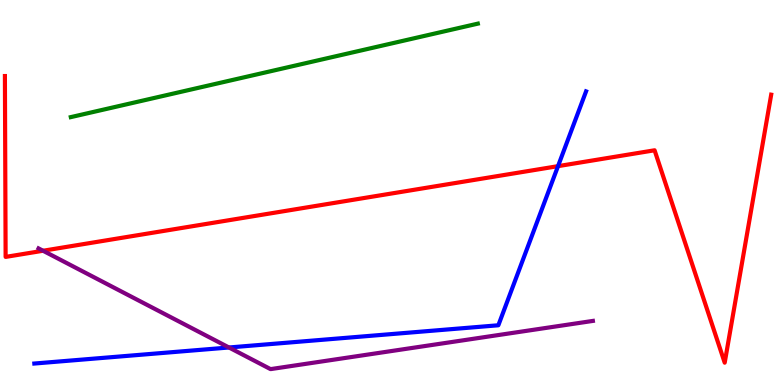[{'lines': ['blue', 'red'], 'intersections': [{'x': 7.2, 'y': 5.68}]}, {'lines': ['green', 'red'], 'intersections': []}, {'lines': ['purple', 'red'], 'intersections': [{'x': 0.556, 'y': 3.49}]}, {'lines': ['blue', 'green'], 'intersections': []}, {'lines': ['blue', 'purple'], 'intersections': [{'x': 2.95, 'y': 0.974}]}, {'lines': ['green', 'purple'], 'intersections': []}]